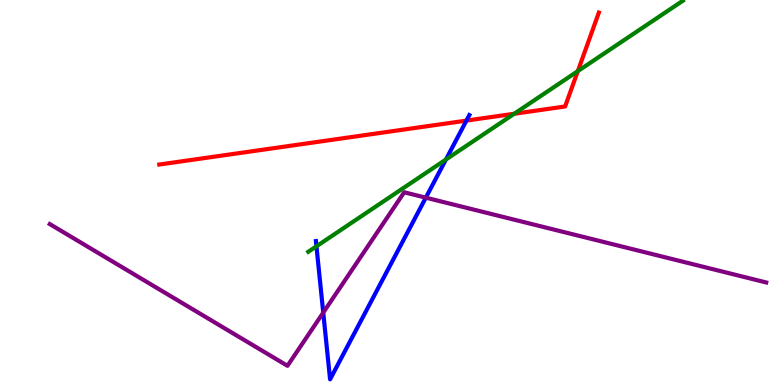[{'lines': ['blue', 'red'], 'intersections': [{'x': 6.02, 'y': 6.87}]}, {'lines': ['green', 'red'], 'intersections': [{'x': 6.64, 'y': 7.05}, {'x': 7.46, 'y': 8.15}]}, {'lines': ['purple', 'red'], 'intersections': []}, {'lines': ['blue', 'green'], 'intersections': [{'x': 4.08, 'y': 3.6}, {'x': 5.75, 'y': 5.86}]}, {'lines': ['blue', 'purple'], 'intersections': [{'x': 4.17, 'y': 1.88}, {'x': 5.49, 'y': 4.87}]}, {'lines': ['green', 'purple'], 'intersections': []}]